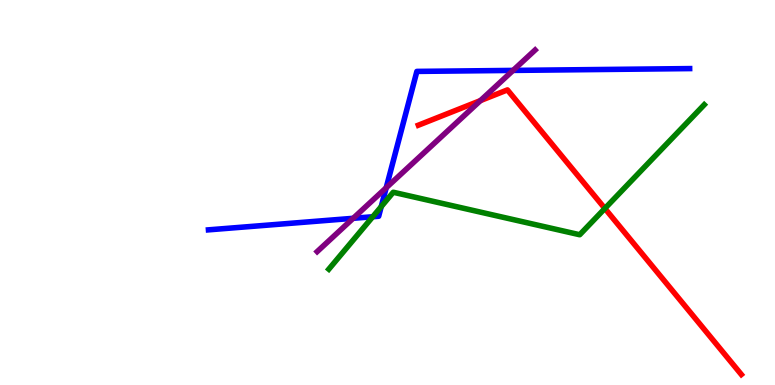[{'lines': ['blue', 'red'], 'intersections': []}, {'lines': ['green', 'red'], 'intersections': [{'x': 7.8, 'y': 4.59}]}, {'lines': ['purple', 'red'], 'intersections': [{'x': 6.2, 'y': 7.39}]}, {'lines': ['blue', 'green'], 'intersections': [{'x': 4.81, 'y': 4.37}, {'x': 4.92, 'y': 4.63}]}, {'lines': ['blue', 'purple'], 'intersections': [{'x': 4.56, 'y': 4.33}, {'x': 4.98, 'y': 5.12}, {'x': 6.62, 'y': 8.17}]}, {'lines': ['green', 'purple'], 'intersections': []}]